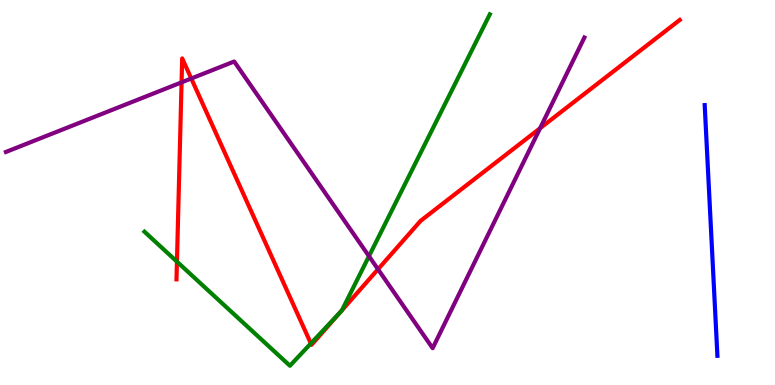[{'lines': ['blue', 'red'], 'intersections': []}, {'lines': ['green', 'red'], 'intersections': [{'x': 2.28, 'y': 3.2}, {'x': 4.01, 'y': 1.08}, {'x': 4.38, 'y': 1.87}, {'x': 4.41, 'y': 1.94}]}, {'lines': ['purple', 'red'], 'intersections': [{'x': 2.34, 'y': 7.86}, {'x': 2.47, 'y': 7.96}, {'x': 4.88, 'y': 3.01}, {'x': 6.97, 'y': 6.67}]}, {'lines': ['blue', 'green'], 'intersections': []}, {'lines': ['blue', 'purple'], 'intersections': []}, {'lines': ['green', 'purple'], 'intersections': [{'x': 4.76, 'y': 3.35}]}]